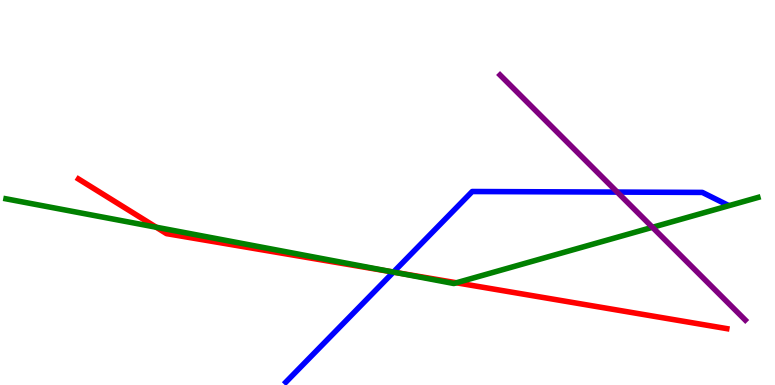[{'lines': ['blue', 'red'], 'intersections': [{'x': 5.08, 'y': 2.93}]}, {'lines': ['green', 'red'], 'intersections': [{'x': 2.02, 'y': 4.1}, {'x': 5.09, 'y': 2.93}, {'x': 5.89, 'y': 2.66}]}, {'lines': ['purple', 'red'], 'intersections': []}, {'lines': ['blue', 'green'], 'intersections': [{'x': 5.08, 'y': 2.93}]}, {'lines': ['blue', 'purple'], 'intersections': [{'x': 7.96, 'y': 5.01}]}, {'lines': ['green', 'purple'], 'intersections': [{'x': 8.42, 'y': 4.1}]}]